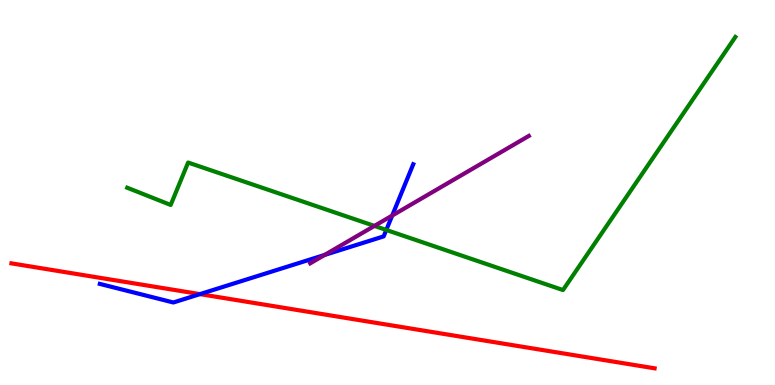[{'lines': ['blue', 'red'], 'intersections': [{'x': 2.58, 'y': 2.36}]}, {'lines': ['green', 'red'], 'intersections': []}, {'lines': ['purple', 'red'], 'intersections': []}, {'lines': ['blue', 'green'], 'intersections': [{'x': 4.98, 'y': 4.03}]}, {'lines': ['blue', 'purple'], 'intersections': [{'x': 4.19, 'y': 3.38}, {'x': 5.06, 'y': 4.4}]}, {'lines': ['green', 'purple'], 'intersections': [{'x': 4.83, 'y': 4.13}]}]